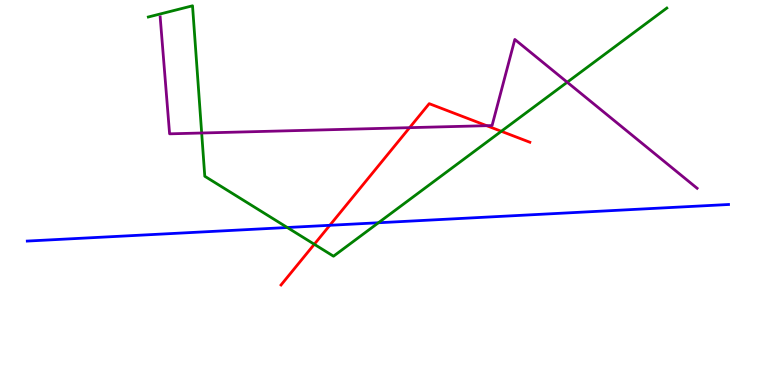[{'lines': ['blue', 'red'], 'intersections': [{'x': 4.26, 'y': 4.15}]}, {'lines': ['green', 'red'], 'intersections': [{'x': 4.06, 'y': 3.66}, {'x': 6.47, 'y': 6.59}]}, {'lines': ['purple', 'red'], 'intersections': [{'x': 5.29, 'y': 6.68}, {'x': 6.28, 'y': 6.74}]}, {'lines': ['blue', 'green'], 'intersections': [{'x': 3.71, 'y': 4.09}, {'x': 4.88, 'y': 4.21}]}, {'lines': ['blue', 'purple'], 'intersections': []}, {'lines': ['green', 'purple'], 'intersections': [{'x': 2.6, 'y': 6.55}, {'x': 7.32, 'y': 7.86}]}]